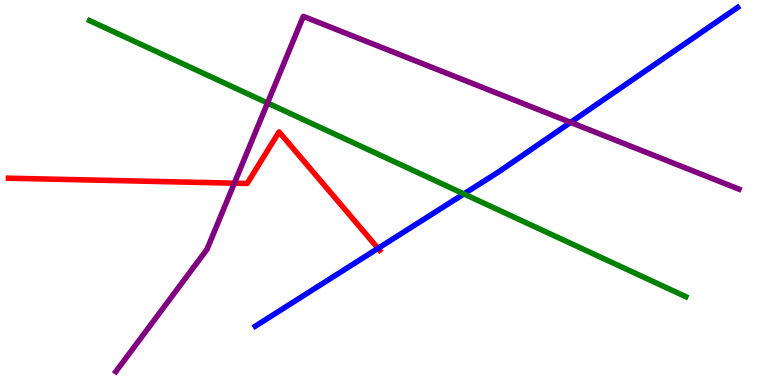[{'lines': ['blue', 'red'], 'intersections': [{'x': 4.88, 'y': 3.55}]}, {'lines': ['green', 'red'], 'intersections': []}, {'lines': ['purple', 'red'], 'intersections': [{'x': 3.02, 'y': 5.24}]}, {'lines': ['blue', 'green'], 'intersections': [{'x': 5.99, 'y': 4.96}]}, {'lines': ['blue', 'purple'], 'intersections': [{'x': 7.36, 'y': 6.82}]}, {'lines': ['green', 'purple'], 'intersections': [{'x': 3.45, 'y': 7.32}]}]